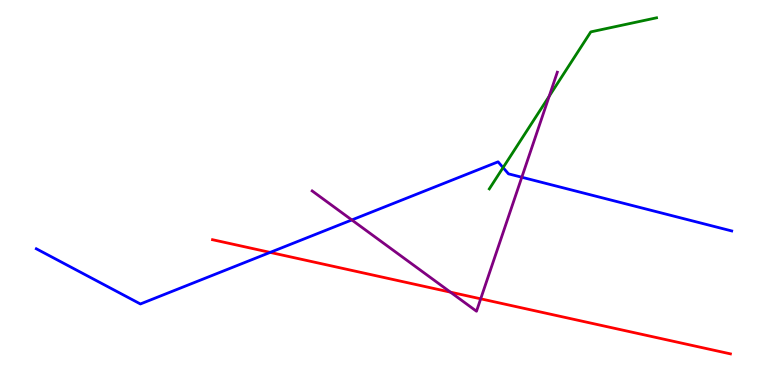[{'lines': ['blue', 'red'], 'intersections': [{'x': 3.49, 'y': 3.44}]}, {'lines': ['green', 'red'], 'intersections': []}, {'lines': ['purple', 'red'], 'intersections': [{'x': 5.81, 'y': 2.41}, {'x': 6.2, 'y': 2.24}]}, {'lines': ['blue', 'green'], 'intersections': [{'x': 6.49, 'y': 5.65}]}, {'lines': ['blue', 'purple'], 'intersections': [{'x': 4.54, 'y': 4.29}, {'x': 6.73, 'y': 5.4}]}, {'lines': ['green', 'purple'], 'intersections': [{'x': 7.09, 'y': 7.5}]}]